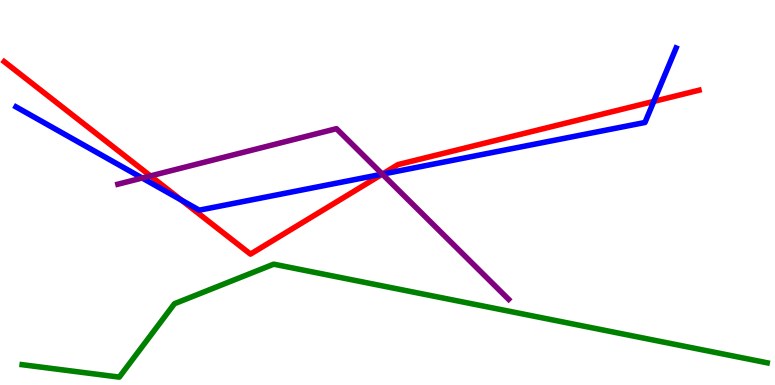[{'lines': ['blue', 'red'], 'intersections': [{'x': 2.34, 'y': 4.8}, {'x': 4.93, 'y': 5.48}, {'x': 8.44, 'y': 7.37}]}, {'lines': ['green', 'red'], 'intersections': []}, {'lines': ['purple', 'red'], 'intersections': [{'x': 1.94, 'y': 5.43}, {'x': 4.93, 'y': 5.48}]}, {'lines': ['blue', 'green'], 'intersections': []}, {'lines': ['blue', 'purple'], 'intersections': [{'x': 1.83, 'y': 5.38}, {'x': 4.93, 'y': 5.48}]}, {'lines': ['green', 'purple'], 'intersections': []}]